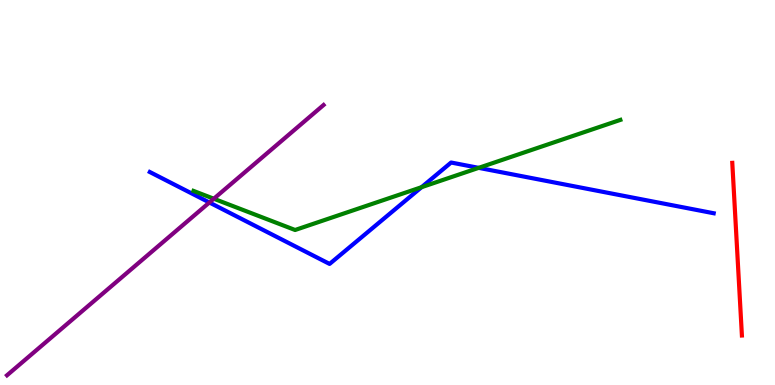[{'lines': ['blue', 'red'], 'intersections': []}, {'lines': ['green', 'red'], 'intersections': []}, {'lines': ['purple', 'red'], 'intersections': []}, {'lines': ['blue', 'green'], 'intersections': [{'x': 5.44, 'y': 5.14}, {'x': 6.18, 'y': 5.64}]}, {'lines': ['blue', 'purple'], 'intersections': [{'x': 2.7, 'y': 4.74}]}, {'lines': ['green', 'purple'], 'intersections': [{'x': 2.76, 'y': 4.84}]}]